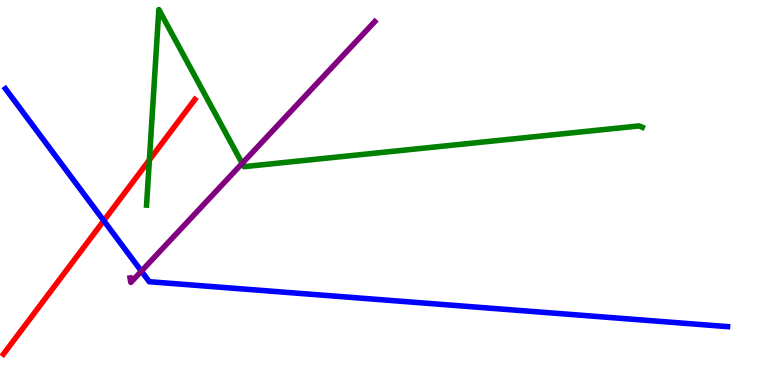[{'lines': ['blue', 'red'], 'intersections': [{'x': 1.34, 'y': 4.27}]}, {'lines': ['green', 'red'], 'intersections': [{'x': 1.93, 'y': 5.84}]}, {'lines': ['purple', 'red'], 'intersections': []}, {'lines': ['blue', 'green'], 'intersections': []}, {'lines': ['blue', 'purple'], 'intersections': [{'x': 1.82, 'y': 2.96}]}, {'lines': ['green', 'purple'], 'intersections': [{'x': 3.13, 'y': 5.76}]}]